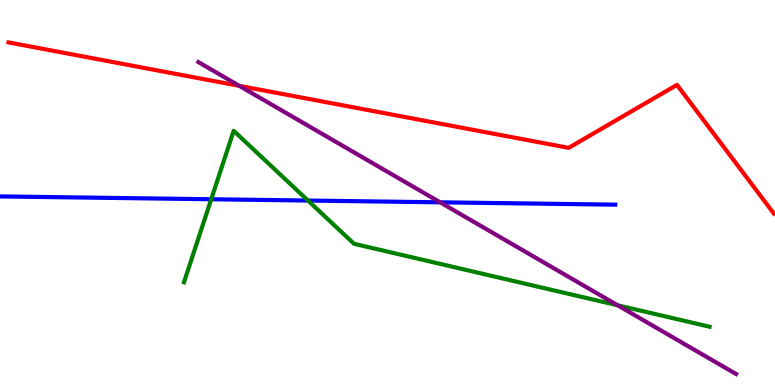[{'lines': ['blue', 'red'], 'intersections': []}, {'lines': ['green', 'red'], 'intersections': []}, {'lines': ['purple', 'red'], 'intersections': [{'x': 3.09, 'y': 7.77}]}, {'lines': ['blue', 'green'], 'intersections': [{'x': 2.73, 'y': 4.82}, {'x': 3.97, 'y': 4.79}]}, {'lines': ['blue', 'purple'], 'intersections': [{'x': 5.68, 'y': 4.75}]}, {'lines': ['green', 'purple'], 'intersections': [{'x': 7.97, 'y': 2.07}]}]